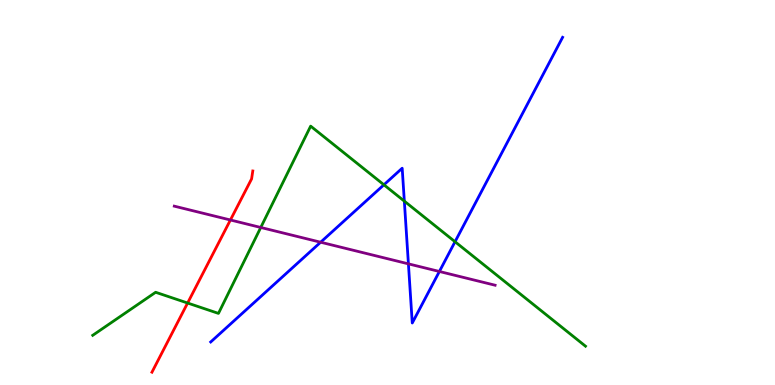[{'lines': ['blue', 'red'], 'intersections': []}, {'lines': ['green', 'red'], 'intersections': [{'x': 2.42, 'y': 2.13}]}, {'lines': ['purple', 'red'], 'intersections': [{'x': 2.97, 'y': 4.29}]}, {'lines': ['blue', 'green'], 'intersections': [{'x': 4.95, 'y': 5.2}, {'x': 5.22, 'y': 4.78}, {'x': 5.87, 'y': 3.72}]}, {'lines': ['blue', 'purple'], 'intersections': [{'x': 4.14, 'y': 3.71}, {'x': 5.27, 'y': 3.15}, {'x': 5.67, 'y': 2.95}]}, {'lines': ['green', 'purple'], 'intersections': [{'x': 3.36, 'y': 4.09}]}]